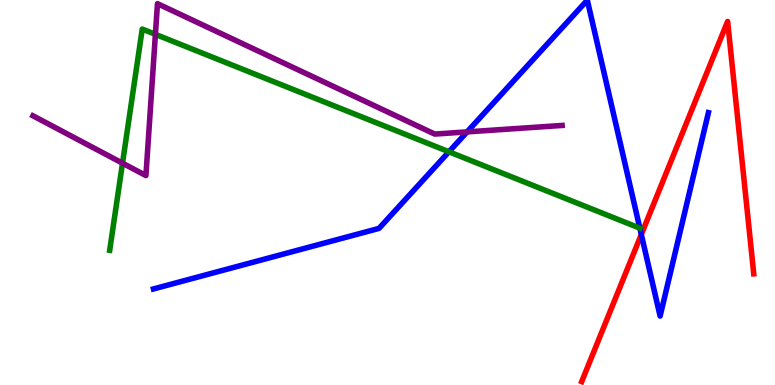[{'lines': ['blue', 'red'], 'intersections': [{'x': 8.27, 'y': 3.91}]}, {'lines': ['green', 'red'], 'intersections': []}, {'lines': ['purple', 'red'], 'intersections': []}, {'lines': ['blue', 'green'], 'intersections': [{'x': 5.79, 'y': 6.06}, {'x': 8.26, 'y': 4.07}]}, {'lines': ['blue', 'purple'], 'intersections': [{'x': 6.03, 'y': 6.57}]}, {'lines': ['green', 'purple'], 'intersections': [{'x': 1.58, 'y': 5.76}, {'x': 2.01, 'y': 9.11}]}]